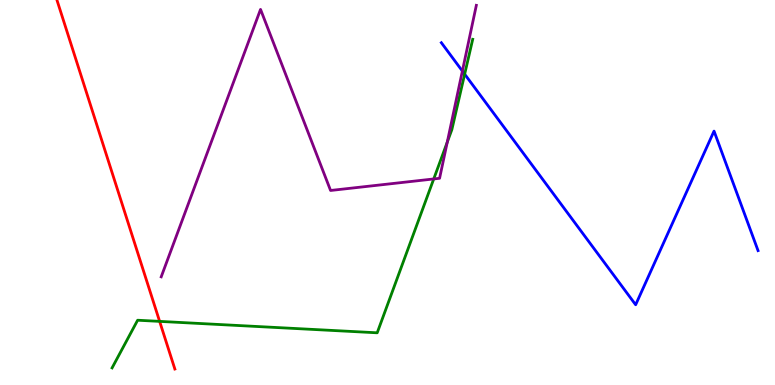[{'lines': ['blue', 'red'], 'intersections': []}, {'lines': ['green', 'red'], 'intersections': [{'x': 2.06, 'y': 1.65}]}, {'lines': ['purple', 'red'], 'intersections': []}, {'lines': ['blue', 'green'], 'intersections': [{'x': 6.0, 'y': 8.07}]}, {'lines': ['blue', 'purple'], 'intersections': [{'x': 5.97, 'y': 8.15}]}, {'lines': ['green', 'purple'], 'intersections': [{'x': 5.6, 'y': 5.35}, {'x': 5.77, 'y': 6.31}]}]